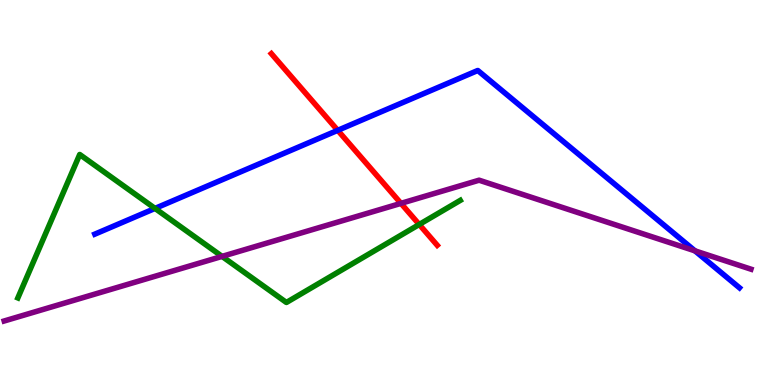[{'lines': ['blue', 'red'], 'intersections': [{'x': 4.36, 'y': 6.61}]}, {'lines': ['green', 'red'], 'intersections': [{'x': 5.41, 'y': 4.17}]}, {'lines': ['purple', 'red'], 'intersections': [{'x': 5.17, 'y': 4.72}]}, {'lines': ['blue', 'green'], 'intersections': [{'x': 2.0, 'y': 4.59}]}, {'lines': ['blue', 'purple'], 'intersections': [{'x': 8.97, 'y': 3.48}]}, {'lines': ['green', 'purple'], 'intersections': [{'x': 2.87, 'y': 3.34}]}]